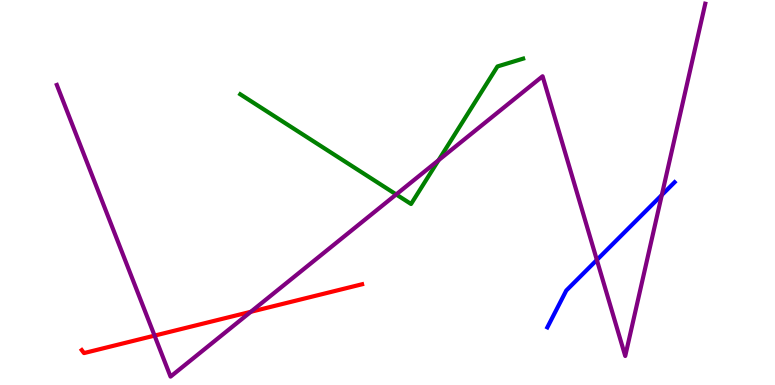[{'lines': ['blue', 'red'], 'intersections': []}, {'lines': ['green', 'red'], 'intersections': []}, {'lines': ['purple', 'red'], 'intersections': [{'x': 1.99, 'y': 1.28}, {'x': 3.24, 'y': 1.9}]}, {'lines': ['blue', 'green'], 'intersections': []}, {'lines': ['blue', 'purple'], 'intersections': [{'x': 7.7, 'y': 3.25}, {'x': 8.54, 'y': 4.93}]}, {'lines': ['green', 'purple'], 'intersections': [{'x': 5.11, 'y': 4.95}, {'x': 5.66, 'y': 5.84}]}]